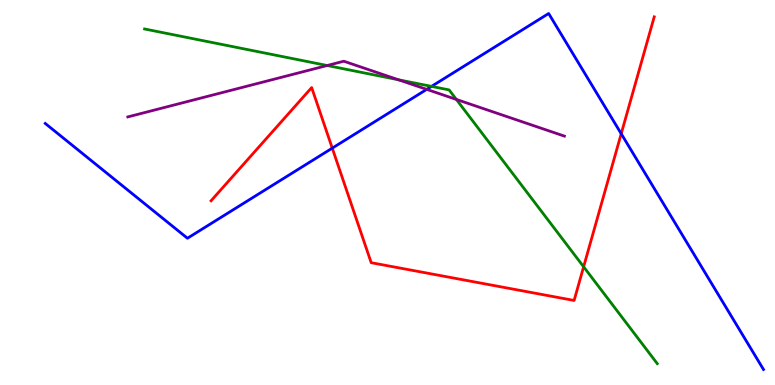[{'lines': ['blue', 'red'], 'intersections': [{'x': 4.29, 'y': 6.15}, {'x': 8.02, 'y': 6.53}]}, {'lines': ['green', 'red'], 'intersections': [{'x': 7.53, 'y': 3.07}]}, {'lines': ['purple', 'red'], 'intersections': []}, {'lines': ['blue', 'green'], 'intersections': [{'x': 5.57, 'y': 7.76}]}, {'lines': ['blue', 'purple'], 'intersections': [{'x': 5.51, 'y': 7.68}]}, {'lines': ['green', 'purple'], 'intersections': [{'x': 4.22, 'y': 8.3}, {'x': 5.14, 'y': 7.93}, {'x': 5.89, 'y': 7.42}]}]